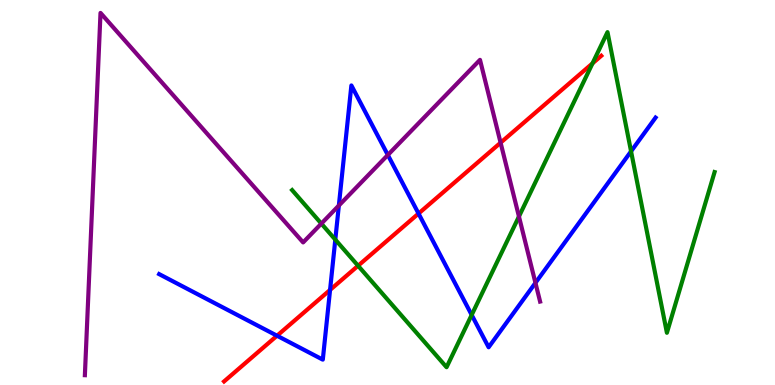[{'lines': ['blue', 'red'], 'intersections': [{'x': 3.57, 'y': 1.28}, {'x': 4.26, 'y': 2.47}, {'x': 5.4, 'y': 4.45}]}, {'lines': ['green', 'red'], 'intersections': [{'x': 4.62, 'y': 3.1}, {'x': 7.65, 'y': 8.35}]}, {'lines': ['purple', 'red'], 'intersections': [{'x': 6.46, 'y': 6.29}]}, {'lines': ['blue', 'green'], 'intersections': [{'x': 4.33, 'y': 3.78}, {'x': 6.09, 'y': 1.82}, {'x': 8.14, 'y': 6.07}]}, {'lines': ['blue', 'purple'], 'intersections': [{'x': 4.37, 'y': 4.66}, {'x': 5.0, 'y': 5.97}, {'x': 6.91, 'y': 2.65}]}, {'lines': ['green', 'purple'], 'intersections': [{'x': 4.15, 'y': 4.19}, {'x': 6.7, 'y': 4.38}]}]